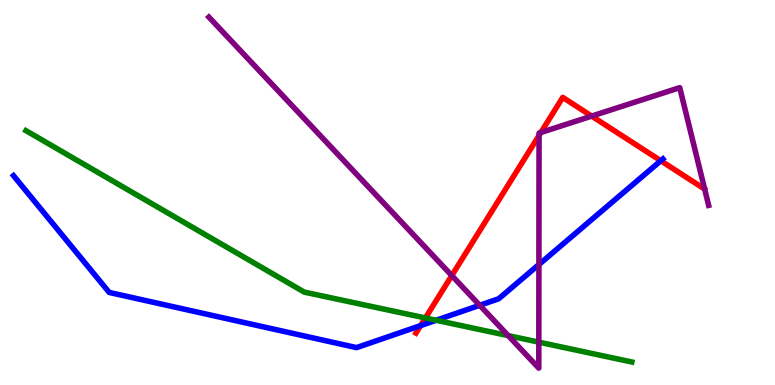[{'lines': ['blue', 'red'], 'intersections': [{'x': 5.43, 'y': 1.54}, {'x': 8.53, 'y': 5.82}]}, {'lines': ['green', 'red'], 'intersections': [{'x': 5.49, 'y': 1.74}]}, {'lines': ['purple', 'red'], 'intersections': [{'x': 5.83, 'y': 2.84}, {'x': 6.96, 'y': 6.48}, {'x': 6.98, 'y': 6.56}, {'x': 7.63, 'y': 6.98}]}, {'lines': ['blue', 'green'], 'intersections': [{'x': 5.63, 'y': 1.68}]}, {'lines': ['blue', 'purple'], 'intersections': [{'x': 6.19, 'y': 2.07}, {'x': 6.95, 'y': 3.13}]}, {'lines': ['green', 'purple'], 'intersections': [{'x': 6.56, 'y': 1.28}, {'x': 6.95, 'y': 1.11}]}]